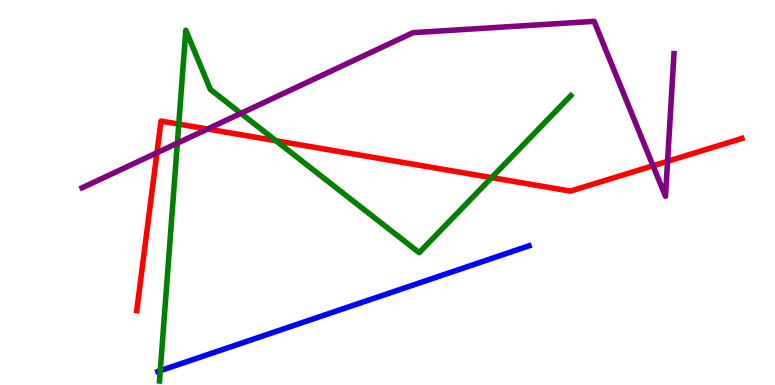[{'lines': ['blue', 'red'], 'intersections': []}, {'lines': ['green', 'red'], 'intersections': [{'x': 2.31, 'y': 6.78}, {'x': 3.56, 'y': 6.34}, {'x': 6.34, 'y': 5.39}]}, {'lines': ['purple', 'red'], 'intersections': [{'x': 2.03, 'y': 6.03}, {'x': 2.68, 'y': 6.65}, {'x': 8.43, 'y': 5.69}, {'x': 8.61, 'y': 5.81}]}, {'lines': ['blue', 'green'], 'intersections': [{'x': 2.07, 'y': 0.372}]}, {'lines': ['blue', 'purple'], 'intersections': []}, {'lines': ['green', 'purple'], 'intersections': [{'x': 2.29, 'y': 6.28}, {'x': 3.11, 'y': 7.06}]}]